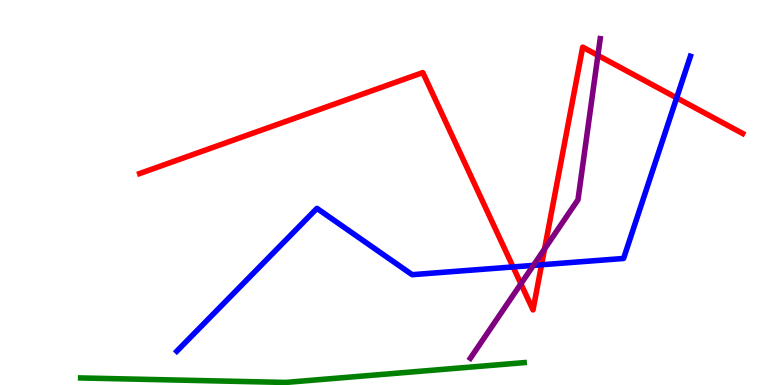[{'lines': ['blue', 'red'], 'intersections': [{'x': 6.62, 'y': 3.07}, {'x': 6.99, 'y': 3.12}, {'x': 8.73, 'y': 7.46}]}, {'lines': ['green', 'red'], 'intersections': []}, {'lines': ['purple', 'red'], 'intersections': [{'x': 6.72, 'y': 2.63}, {'x': 7.03, 'y': 3.53}, {'x': 7.71, 'y': 8.56}]}, {'lines': ['blue', 'green'], 'intersections': []}, {'lines': ['blue', 'purple'], 'intersections': [{'x': 6.88, 'y': 3.11}]}, {'lines': ['green', 'purple'], 'intersections': []}]